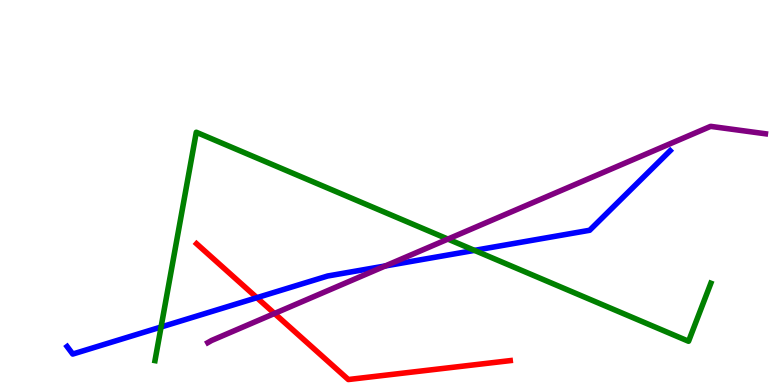[{'lines': ['blue', 'red'], 'intersections': [{'x': 3.31, 'y': 2.27}]}, {'lines': ['green', 'red'], 'intersections': []}, {'lines': ['purple', 'red'], 'intersections': [{'x': 3.54, 'y': 1.86}]}, {'lines': ['blue', 'green'], 'intersections': [{'x': 2.08, 'y': 1.51}, {'x': 6.12, 'y': 3.5}]}, {'lines': ['blue', 'purple'], 'intersections': [{'x': 4.97, 'y': 3.09}]}, {'lines': ['green', 'purple'], 'intersections': [{'x': 5.78, 'y': 3.79}]}]